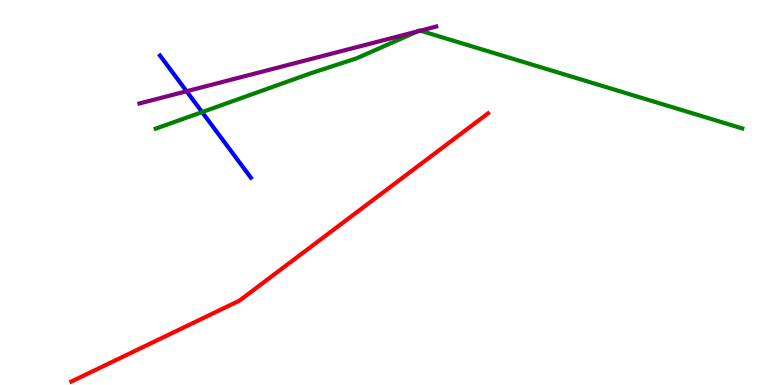[{'lines': ['blue', 'red'], 'intersections': []}, {'lines': ['green', 'red'], 'intersections': []}, {'lines': ['purple', 'red'], 'intersections': []}, {'lines': ['blue', 'green'], 'intersections': [{'x': 2.61, 'y': 7.09}]}, {'lines': ['blue', 'purple'], 'intersections': [{'x': 2.41, 'y': 7.63}]}, {'lines': ['green', 'purple'], 'intersections': [{'x': 5.39, 'y': 9.19}, {'x': 5.42, 'y': 9.2}]}]